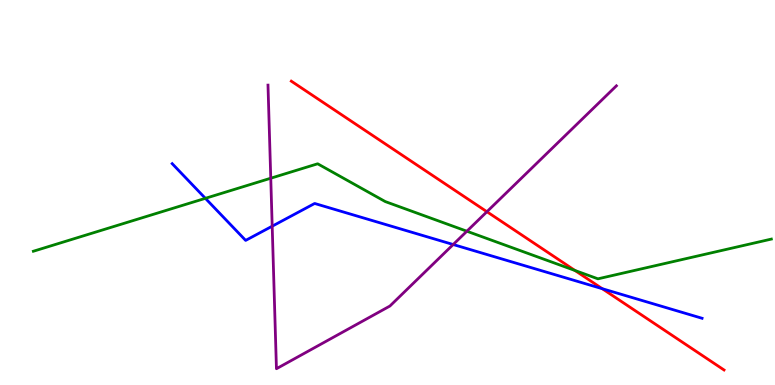[{'lines': ['blue', 'red'], 'intersections': [{'x': 7.77, 'y': 2.5}]}, {'lines': ['green', 'red'], 'intersections': [{'x': 7.42, 'y': 2.97}]}, {'lines': ['purple', 'red'], 'intersections': [{'x': 6.28, 'y': 4.5}]}, {'lines': ['blue', 'green'], 'intersections': [{'x': 2.65, 'y': 4.85}]}, {'lines': ['blue', 'purple'], 'intersections': [{'x': 3.51, 'y': 4.12}, {'x': 5.85, 'y': 3.65}]}, {'lines': ['green', 'purple'], 'intersections': [{'x': 3.49, 'y': 5.37}, {'x': 6.02, 'y': 3.99}]}]